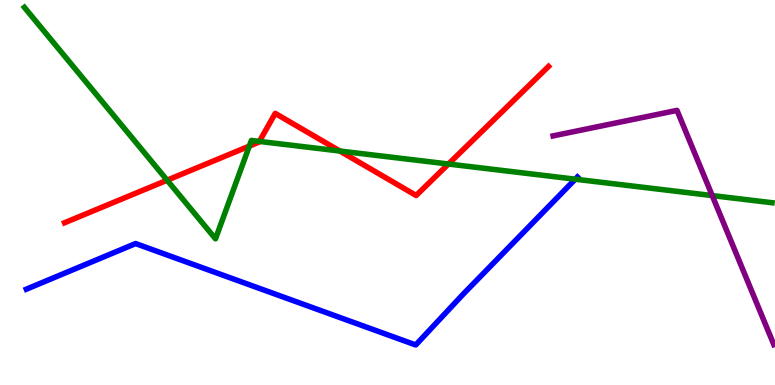[{'lines': ['blue', 'red'], 'intersections': []}, {'lines': ['green', 'red'], 'intersections': [{'x': 2.16, 'y': 5.32}, {'x': 3.22, 'y': 6.21}, {'x': 3.35, 'y': 6.33}, {'x': 4.39, 'y': 6.08}, {'x': 5.79, 'y': 5.74}]}, {'lines': ['purple', 'red'], 'intersections': []}, {'lines': ['blue', 'green'], 'intersections': [{'x': 7.42, 'y': 5.35}]}, {'lines': ['blue', 'purple'], 'intersections': []}, {'lines': ['green', 'purple'], 'intersections': [{'x': 9.19, 'y': 4.92}]}]